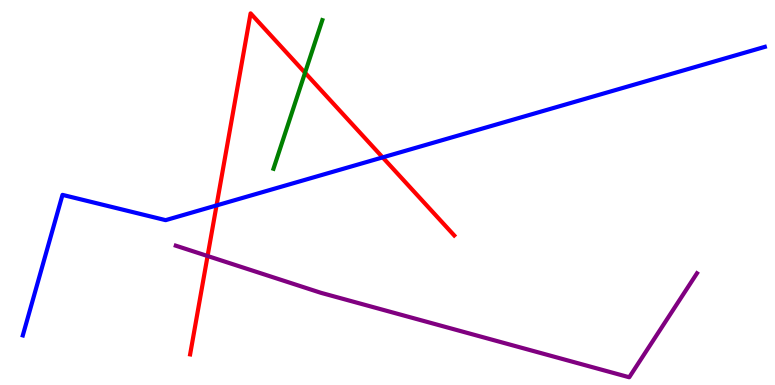[{'lines': ['blue', 'red'], 'intersections': [{'x': 2.79, 'y': 4.66}, {'x': 4.94, 'y': 5.91}]}, {'lines': ['green', 'red'], 'intersections': [{'x': 3.94, 'y': 8.11}]}, {'lines': ['purple', 'red'], 'intersections': [{'x': 2.68, 'y': 3.35}]}, {'lines': ['blue', 'green'], 'intersections': []}, {'lines': ['blue', 'purple'], 'intersections': []}, {'lines': ['green', 'purple'], 'intersections': []}]